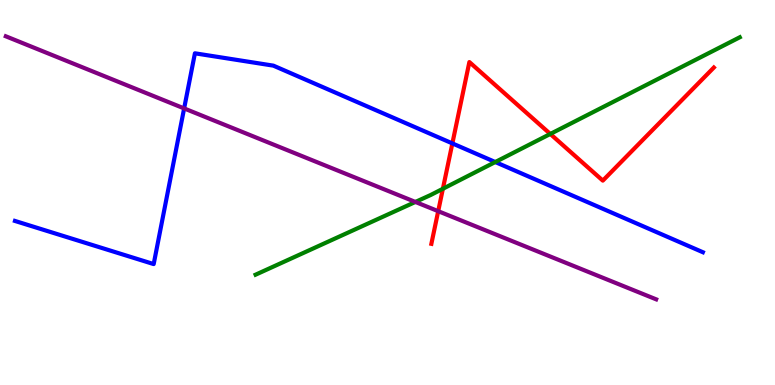[{'lines': ['blue', 'red'], 'intersections': [{'x': 5.84, 'y': 6.28}]}, {'lines': ['green', 'red'], 'intersections': [{'x': 5.71, 'y': 5.1}, {'x': 7.1, 'y': 6.52}]}, {'lines': ['purple', 'red'], 'intersections': [{'x': 5.65, 'y': 4.51}]}, {'lines': ['blue', 'green'], 'intersections': [{'x': 6.39, 'y': 5.79}]}, {'lines': ['blue', 'purple'], 'intersections': [{'x': 2.38, 'y': 7.18}]}, {'lines': ['green', 'purple'], 'intersections': [{'x': 5.36, 'y': 4.75}]}]